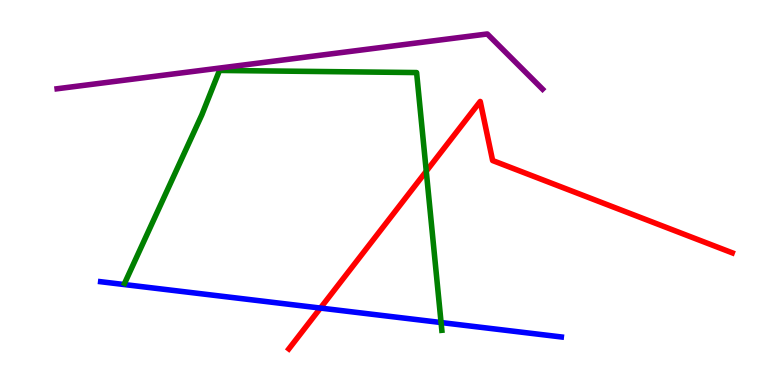[{'lines': ['blue', 'red'], 'intersections': [{'x': 4.13, 'y': 2.0}]}, {'lines': ['green', 'red'], 'intersections': [{'x': 5.5, 'y': 5.55}]}, {'lines': ['purple', 'red'], 'intersections': []}, {'lines': ['blue', 'green'], 'intersections': [{'x': 5.69, 'y': 1.62}]}, {'lines': ['blue', 'purple'], 'intersections': []}, {'lines': ['green', 'purple'], 'intersections': []}]